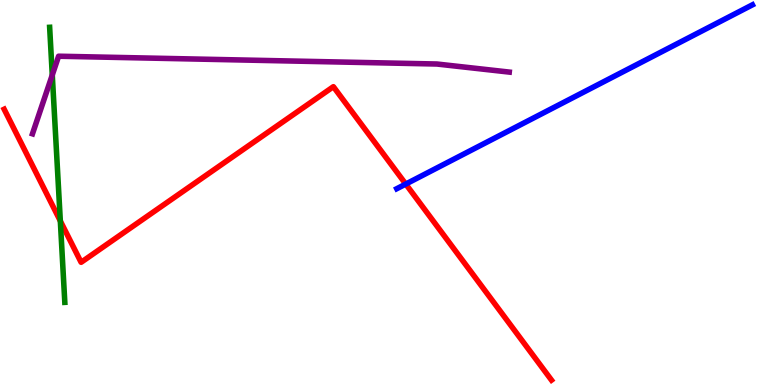[{'lines': ['blue', 'red'], 'intersections': [{'x': 5.24, 'y': 5.22}]}, {'lines': ['green', 'red'], 'intersections': [{'x': 0.778, 'y': 4.26}]}, {'lines': ['purple', 'red'], 'intersections': []}, {'lines': ['blue', 'green'], 'intersections': []}, {'lines': ['blue', 'purple'], 'intersections': []}, {'lines': ['green', 'purple'], 'intersections': [{'x': 0.675, 'y': 8.05}]}]